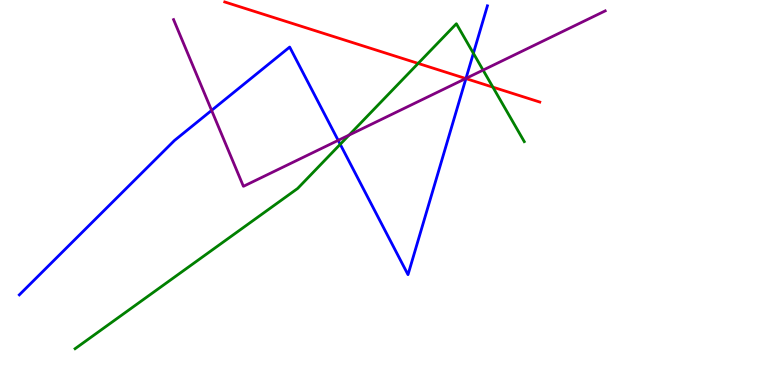[{'lines': ['blue', 'red'], 'intersections': [{'x': 6.01, 'y': 7.96}]}, {'lines': ['green', 'red'], 'intersections': [{'x': 5.4, 'y': 8.35}, {'x': 6.36, 'y': 7.74}]}, {'lines': ['purple', 'red'], 'intersections': [{'x': 6.01, 'y': 7.96}]}, {'lines': ['blue', 'green'], 'intersections': [{'x': 4.39, 'y': 6.25}, {'x': 6.11, 'y': 8.62}]}, {'lines': ['blue', 'purple'], 'intersections': [{'x': 2.73, 'y': 7.13}, {'x': 4.36, 'y': 6.35}, {'x': 6.01, 'y': 7.96}]}, {'lines': ['green', 'purple'], 'intersections': [{'x': 4.5, 'y': 6.49}, {'x': 6.23, 'y': 8.18}]}]